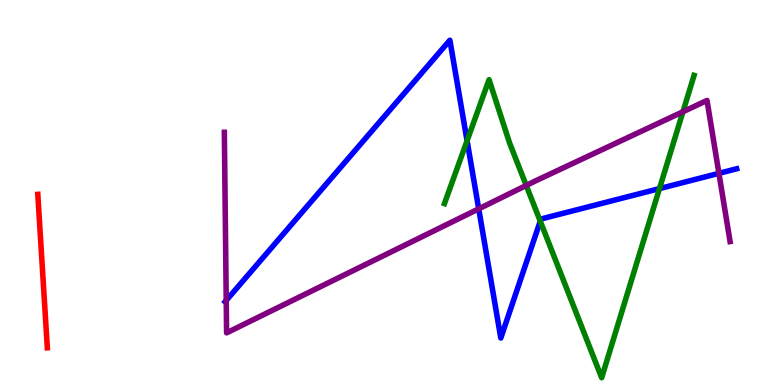[{'lines': ['blue', 'red'], 'intersections': []}, {'lines': ['green', 'red'], 'intersections': []}, {'lines': ['purple', 'red'], 'intersections': []}, {'lines': ['blue', 'green'], 'intersections': [{'x': 6.03, 'y': 6.34}, {'x': 6.97, 'y': 4.25}, {'x': 8.51, 'y': 5.1}]}, {'lines': ['blue', 'purple'], 'intersections': [{'x': 2.92, 'y': 2.2}, {'x': 6.18, 'y': 4.58}, {'x': 9.28, 'y': 5.5}]}, {'lines': ['green', 'purple'], 'intersections': [{'x': 6.79, 'y': 5.18}, {'x': 8.81, 'y': 7.1}]}]